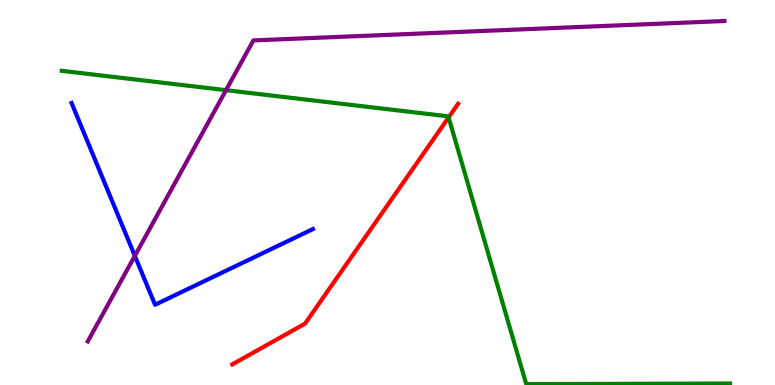[{'lines': ['blue', 'red'], 'intersections': []}, {'lines': ['green', 'red'], 'intersections': [{'x': 5.79, 'y': 6.95}]}, {'lines': ['purple', 'red'], 'intersections': []}, {'lines': ['blue', 'green'], 'intersections': []}, {'lines': ['blue', 'purple'], 'intersections': [{'x': 1.74, 'y': 3.35}]}, {'lines': ['green', 'purple'], 'intersections': [{'x': 2.92, 'y': 7.66}]}]